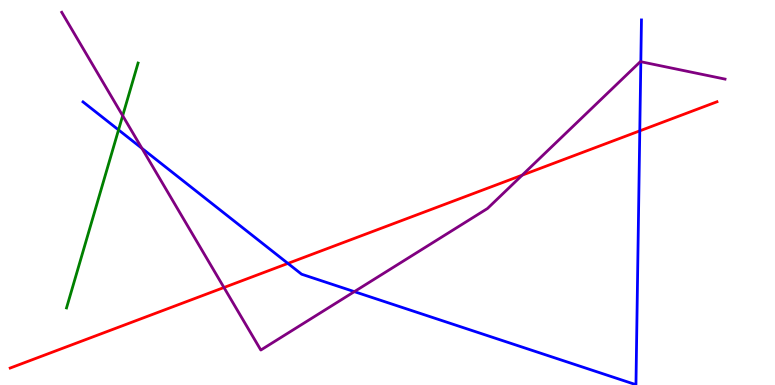[{'lines': ['blue', 'red'], 'intersections': [{'x': 3.72, 'y': 3.16}, {'x': 8.26, 'y': 6.6}]}, {'lines': ['green', 'red'], 'intersections': []}, {'lines': ['purple', 'red'], 'intersections': [{'x': 2.89, 'y': 2.53}, {'x': 6.74, 'y': 5.45}]}, {'lines': ['blue', 'green'], 'intersections': [{'x': 1.53, 'y': 6.63}]}, {'lines': ['blue', 'purple'], 'intersections': [{'x': 1.83, 'y': 6.15}, {'x': 4.57, 'y': 2.42}, {'x': 8.27, 'y': 8.4}]}, {'lines': ['green', 'purple'], 'intersections': [{'x': 1.58, 'y': 7.0}]}]